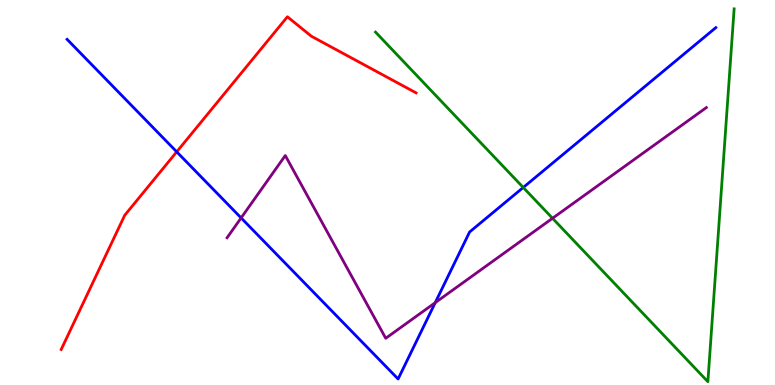[{'lines': ['blue', 'red'], 'intersections': [{'x': 2.28, 'y': 6.06}]}, {'lines': ['green', 'red'], 'intersections': []}, {'lines': ['purple', 'red'], 'intersections': []}, {'lines': ['blue', 'green'], 'intersections': [{'x': 6.75, 'y': 5.13}]}, {'lines': ['blue', 'purple'], 'intersections': [{'x': 3.11, 'y': 4.34}, {'x': 5.62, 'y': 2.14}]}, {'lines': ['green', 'purple'], 'intersections': [{'x': 7.13, 'y': 4.33}]}]